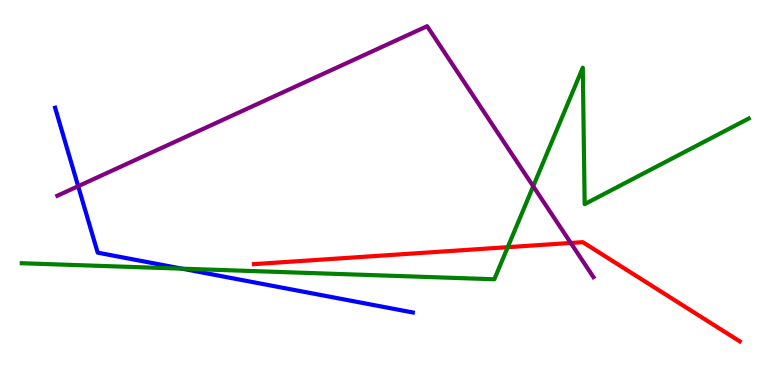[{'lines': ['blue', 'red'], 'intersections': []}, {'lines': ['green', 'red'], 'intersections': [{'x': 6.55, 'y': 3.58}]}, {'lines': ['purple', 'red'], 'intersections': [{'x': 7.37, 'y': 3.69}]}, {'lines': ['blue', 'green'], 'intersections': [{'x': 2.35, 'y': 3.02}]}, {'lines': ['blue', 'purple'], 'intersections': [{'x': 1.01, 'y': 5.16}]}, {'lines': ['green', 'purple'], 'intersections': [{'x': 6.88, 'y': 5.16}]}]